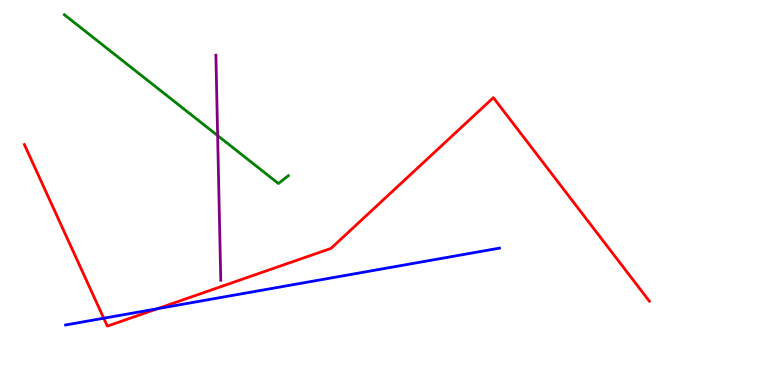[{'lines': ['blue', 'red'], 'intersections': [{'x': 1.34, 'y': 1.73}, {'x': 2.03, 'y': 1.98}]}, {'lines': ['green', 'red'], 'intersections': []}, {'lines': ['purple', 'red'], 'intersections': []}, {'lines': ['blue', 'green'], 'intersections': []}, {'lines': ['blue', 'purple'], 'intersections': []}, {'lines': ['green', 'purple'], 'intersections': [{'x': 2.81, 'y': 6.48}]}]